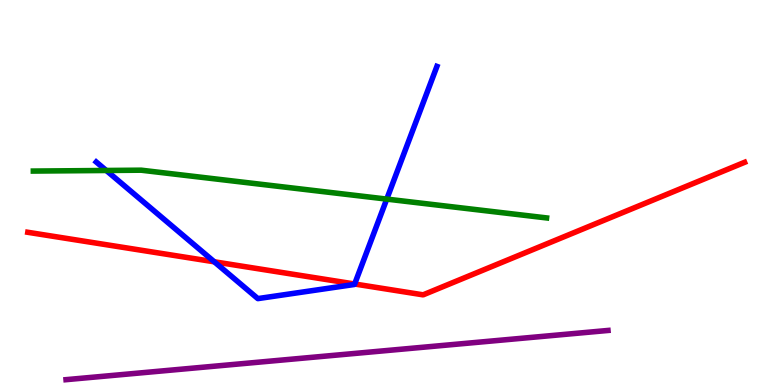[{'lines': ['blue', 'red'], 'intersections': [{'x': 2.77, 'y': 3.2}, {'x': 4.58, 'y': 2.62}]}, {'lines': ['green', 'red'], 'intersections': []}, {'lines': ['purple', 'red'], 'intersections': []}, {'lines': ['blue', 'green'], 'intersections': [{'x': 1.37, 'y': 5.57}, {'x': 4.99, 'y': 4.83}]}, {'lines': ['blue', 'purple'], 'intersections': []}, {'lines': ['green', 'purple'], 'intersections': []}]